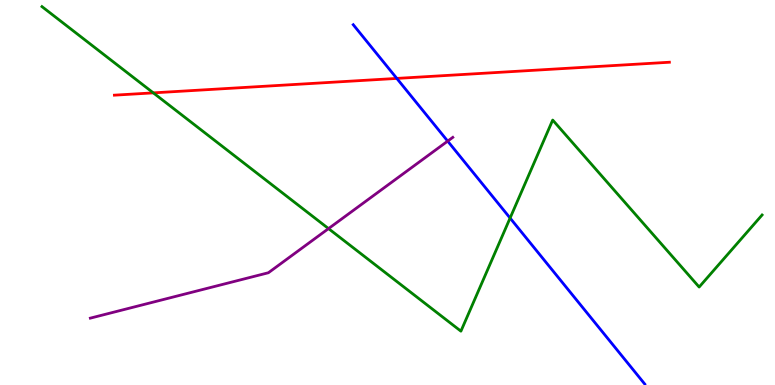[{'lines': ['blue', 'red'], 'intersections': [{'x': 5.12, 'y': 7.96}]}, {'lines': ['green', 'red'], 'intersections': [{'x': 1.98, 'y': 7.59}]}, {'lines': ['purple', 'red'], 'intersections': []}, {'lines': ['blue', 'green'], 'intersections': [{'x': 6.58, 'y': 4.34}]}, {'lines': ['blue', 'purple'], 'intersections': [{'x': 5.78, 'y': 6.33}]}, {'lines': ['green', 'purple'], 'intersections': [{'x': 4.24, 'y': 4.06}]}]